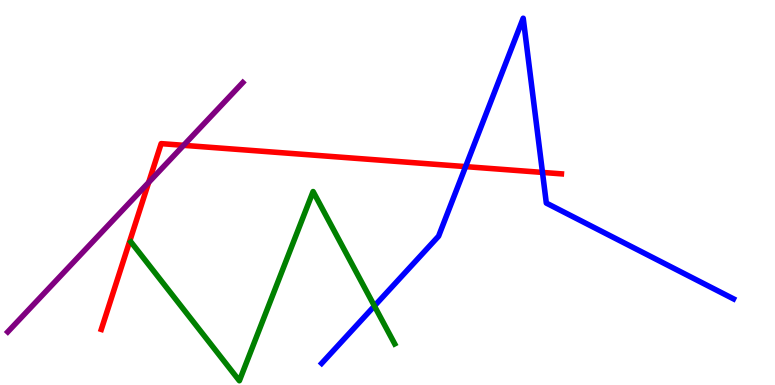[{'lines': ['blue', 'red'], 'intersections': [{'x': 6.01, 'y': 5.67}, {'x': 7.0, 'y': 5.52}]}, {'lines': ['green', 'red'], 'intersections': []}, {'lines': ['purple', 'red'], 'intersections': [{'x': 1.92, 'y': 5.26}, {'x': 2.37, 'y': 6.23}]}, {'lines': ['blue', 'green'], 'intersections': [{'x': 4.83, 'y': 2.05}]}, {'lines': ['blue', 'purple'], 'intersections': []}, {'lines': ['green', 'purple'], 'intersections': []}]